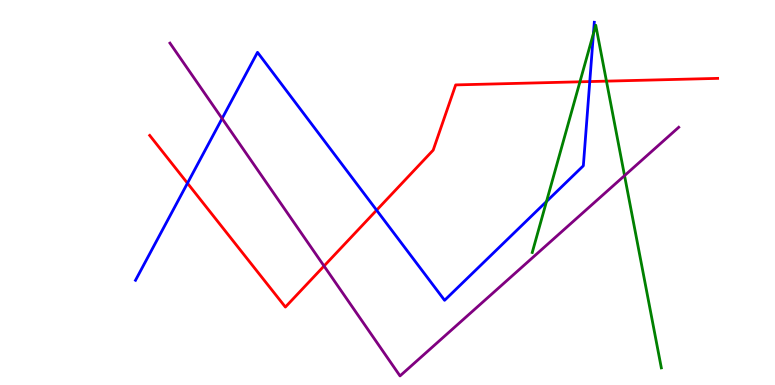[{'lines': ['blue', 'red'], 'intersections': [{'x': 2.42, 'y': 5.24}, {'x': 4.86, 'y': 4.54}, {'x': 7.61, 'y': 7.88}]}, {'lines': ['green', 'red'], 'intersections': [{'x': 7.48, 'y': 7.88}, {'x': 7.83, 'y': 7.89}]}, {'lines': ['purple', 'red'], 'intersections': [{'x': 4.18, 'y': 3.09}]}, {'lines': ['blue', 'green'], 'intersections': [{'x': 7.05, 'y': 4.77}, {'x': 7.66, 'y': 9.13}]}, {'lines': ['blue', 'purple'], 'intersections': [{'x': 2.87, 'y': 6.92}]}, {'lines': ['green', 'purple'], 'intersections': [{'x': 8.06, 'y': 5.44}]}]